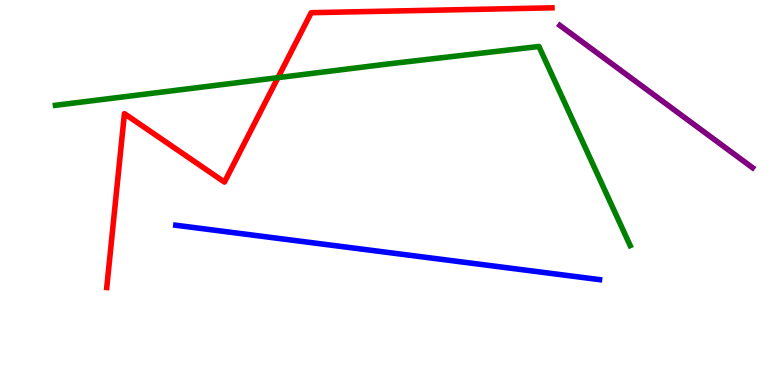[{'lines': ['blue', 'red'], 'intersections': []}, {'lines': ['green', 'red'], 'intersections': [{'x': 3.59, 'y': 7.98}]}, {'lines': ['purple', 'red'], 'intersections': []}, {'lines': ['blue', 'green'], 'intersections': []}, {'lines': ['blue', 'purple'], 'intersections': []}, {'lines': ['green', 'purple'], 'intersections': []}]